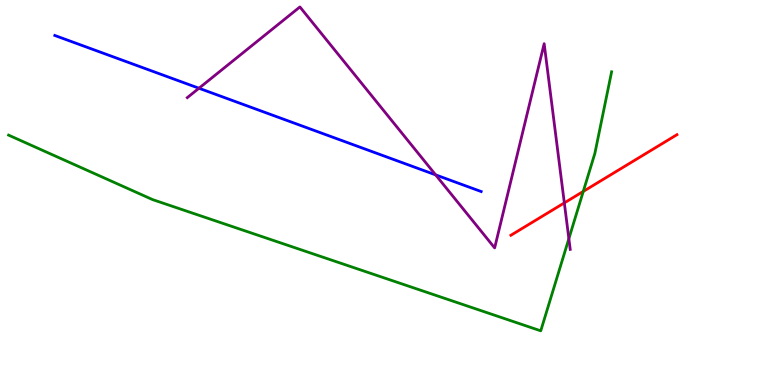[{'lines': ['blue', 'red'], 'intersections': []}, {'lines': ['green', 'red'], 'intersections': [{'x': 7.53, 'y': 5.03}]}, {'lines': ['purple', 'red'], 'intersections': [{'x': 7.28, 'y': 4.73}]}, {'lines': ['blue', 'green'], 'intersections': []}, {'lines': ['blue', 'purple'], 'intersections': [{'x': 2.57, 'y': 7.71}, {'x': 5.62, 'y': 5.46}]}, {'lines': ['green', 'purple'], 'intersections': [{'x': 7.34, 'y': 3.8}]}]